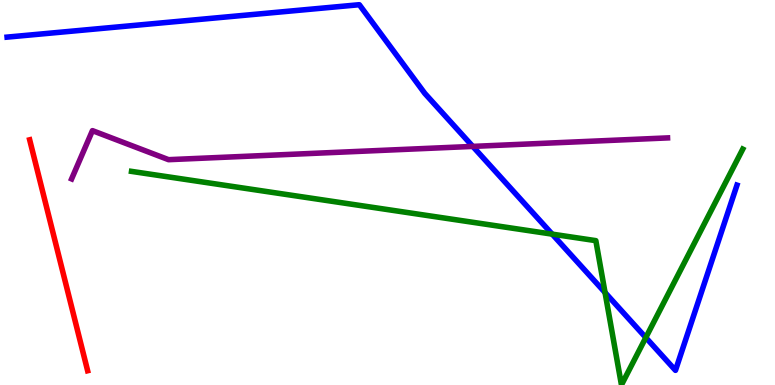[{'lines': ['blue', 'red'], 'intersections': []}, {'lines': ['green', 'red'], 'intersections': []}, {'lines': ['purple', 'red'], 'intersections': []}, {'lines': ['blue', 'green'], 'intersections': [{'x': 7.13, 'y': 3.92}, {'x': 7.81, 'y': 2.4}, {'x': 8.33, 'y': 1.23}]}, {'lines': ['blue', 'purple'], 'intersections': [{'x': 6.1, 'y': 6.2}]}, {'lines': ['green', 'purple'], 'intersections': []}]